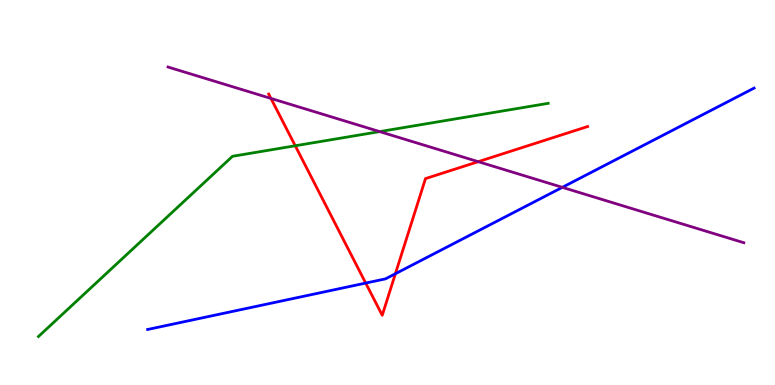[{'lines': ['blue', 'red'], 'intersections': [{'x': 4.72, 'y': 2.65}, {'x': 5.1, 'y': 2.89}]}, {'lines': ['green', 'red'], 'intersections': [{'x': 3.81, 'y': 6.21}]}, {'lines': ['purple', 'red'], 'intersections': [{'x': 3.5, 'y': 7.44}, {'x': 6.17, 'y': 5.8}]}, {'lines': ['blue', 'green'], 'intersections': []}, {'lines': ['blue', 'purple'], 'intersections': [{'x': 7.26, 'y': 5.13}]}, {'lines': ['green', 'purple'], 'intersections': [{'x': 4.9, 'y': 6.58}]}]